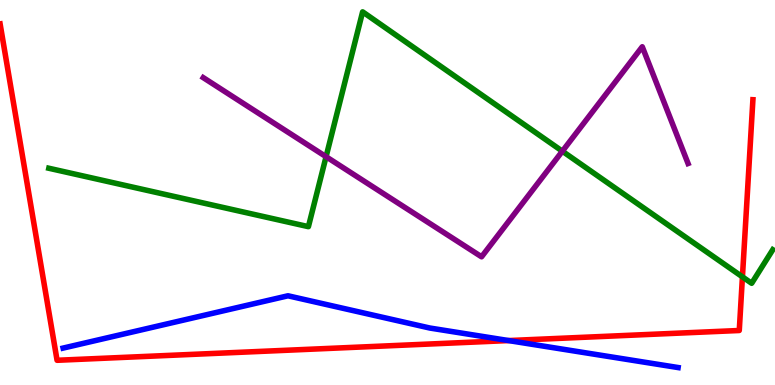[{'lines': ['blue', 'red'], 'intersections': [{'x': 6.56, 'y': 1.15}]}, {'lines': ['green', 'red'], 'intersections': [{'x': 9.58, 'y': 2.81}]}, {'lines': ['purple', 'red'], 'intersections': []}, {'lines': ['blue', 'green'], 'intersections': []}, {'lines': ['blue', 'purple'], 'intersections': []}, {'lines': ['green', 'purple'], 'intersections': [{'x': 4.21, 'y': 5.93}, {'x': 7.26, 'y': 6.07}]}]